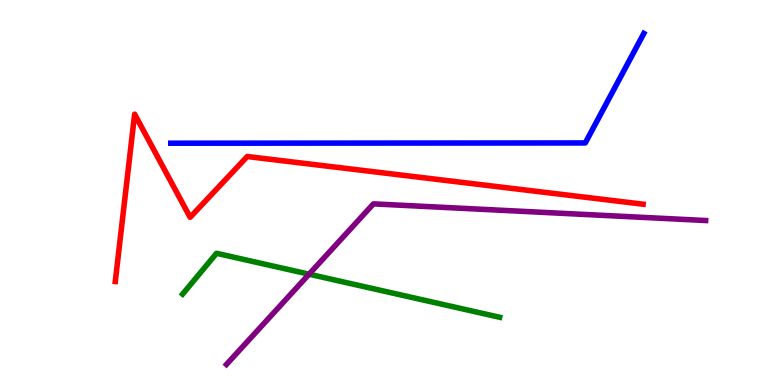[{'lines': ['blue', 'red'], 'intersections': []}, {'lines': ['green', 'red'], 'intersections': []}, {'lines': ['purple', 'red'], 'intersections': []}, {'lines': ['blue', 'green'], 'intersections': []}, {'lines': ['blue', 'purple'], 'intersections': []}, {'lines': ['green', 'purple'], 'intersections': [{'x': 3.99, 'y': 2.88}]}]